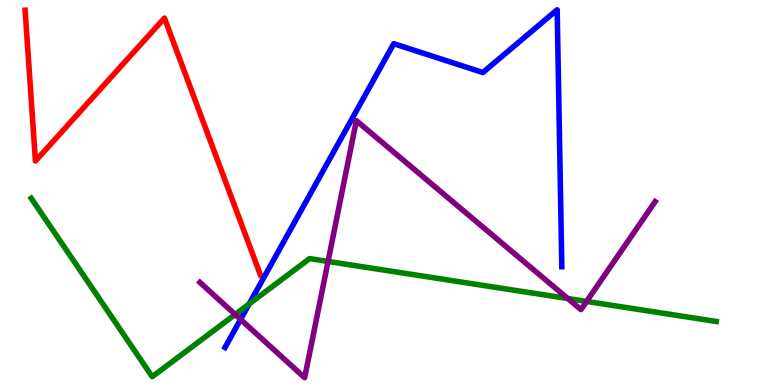[{'lines': ['blue', 'red'], 'intersections': []}, {'lines': ['green', 'red'], 'intersections': []}, {'lines': ['purple', 'red'], 'intersections': []}, {'lines': ['blue', 'green'], 'intersections': [{'x': 3.22, 'y': 2.11}]}, {'lines': ['blue', 'purple'], 'intersections': [{'x': 3.1, 'y': 1.7}]}, {'lines': ['green', 'purple'], 'intersections': [{'x': 3.03, 'y': 1.83}, {'x': 4.23, 'y': 3.21}, {'x': 7.33, 'y': 2.25}, {'x': 7.57, 'y': 2.17}]}]